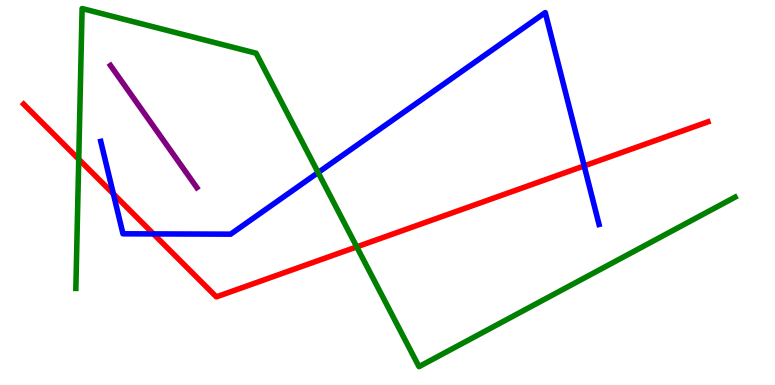[{'lines': ['blue', 'red'], 'intersections': [{'x': 1.46, 'y': 4.96}, {'x': 1.98, 'y': 3.92}, {'x': 7.54, 'y': 5.69}]}, {'lines': ['green', 'red'], 'intersections': [{'x': 1.02, 'y': 5.86}, {'x': 4.6, 'y': 3.59}]}, {'lines': ['purple', 'red'], 'intersections': []}, {'lines': ['blue', 'green'], 'intersections': [{'x': 4.1, 'y': 5.52}]}, {'lines': ['blue', 'purple'], 'intersections': []}, {'lines': ['green', 'purple'], 'intersections': []}]